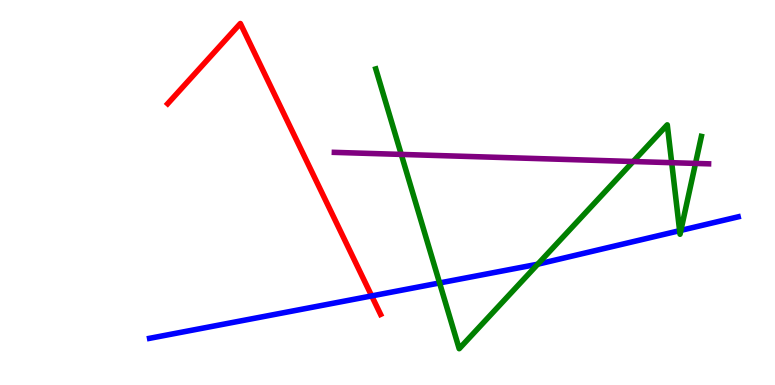[{'lines': ['blue', 'red'], 'intersections': [{'x': 4.8, 'y': 2.31}]}, {'lines': ['green', 'red'], 'intersections': []}, {'lines': ['purple', 'red'], 'intersections': []}, {'lines': ['blue', 'green'], 'intersections': [{'x': 5.67, 'y': 2.65}, {'x': 6.94, 'y': 3.14}, {'x': 8.77, 'y': 4.01}, {'x': 8.79, 'y': 4.02}]}, {'lines': ['blue', 'purple'], 'intersections': []}, {'lines': ['green', 'purple'], 'intersections': [{'x': 5.18, 'y': 5.99}, {'x': 8.17, 'y': 5.8}, {'x': 8.67, 'y': 5.77}, {'x': 8.97, 'y': 5.76}]}]